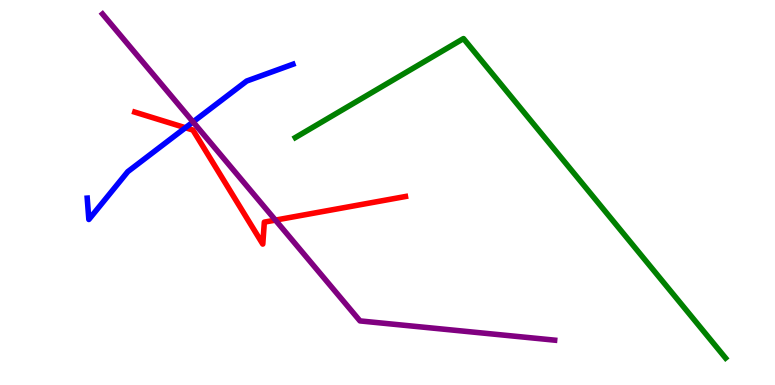[{'lines': ['blue', 'red'], 'intersections': [{'x': 2.39, 'y': 6.68}]}, {'lines': ['green', 'red'], 'intersections': []}, {'lines': ['purple', 'red'], 'intersections': [{'x': 3.55, 'y': 4.28}]}, {'lines': ['blue', 'green'], 'intersections': []}, {'lines': ['blue', 'purple'], 'intersections': [{'x': 2.49, 'y': 6.83}]}, {'lines': ['green', 'purple'], 'intersections': []}]